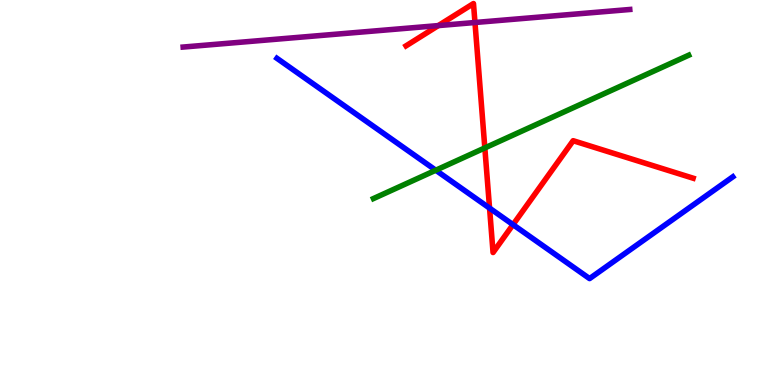[{'lines': ['blue', 'red'], 'intersections': [{'x': 6.32, 'y': 4.59}, {'x': 6.62, 'y': 4.17}]}, {'lines': ['green', 'red'], 'intersections': [{'x': 6.26, 'y': 6.16}]}, {'lines': ['purple', 'red'], 'intersections': [{'x': 5.66, 'y': 9.34}, {'x': 6.13, 'y': 9.42}]}, {'lines': ['blue', 'green'], 'intersections': [{'x': 5.62, 'y': 5.58}]}, {'lines': ['blue', 'purple'], 'intersections': []}, {'lines': ['green', 'purple'], 'intersections': []}]